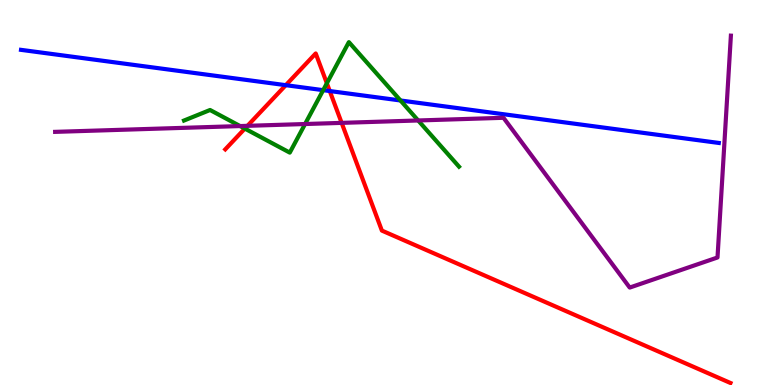[{'lines': ['blue', 'red'], 'intersections': [{'x': 3.69, 'y': 7.79}, {'x': 4.25, 'y': 7.64}]}, {'lines': ['green', 'red'], 'intersections': [{'x': 3.16, 'y': 6.66}, {'x': 4.22, 'y': 7.84}]}, {'lines': ['purple', 'red'], 'intersections': [{'x': 3.19, 'y': 6.73}, {'x': 4.41, 'y': 6.81}]}, {'lines': ['blue', 'green'], 'intersections': [{'x': 4.17, 'y': 7.66}, {'x': 5.17, 'y': 7.39}]}, {'lines': ['blue', 'purple'], 'intersections': []}, {'lines': ['green', 'purple'], 'intersections': [{'x': 3.1, 'y': 6.73}, {'x': 3.94, 'y': 6.78}, {'x': 5.4, 'y': 6.87}]}]